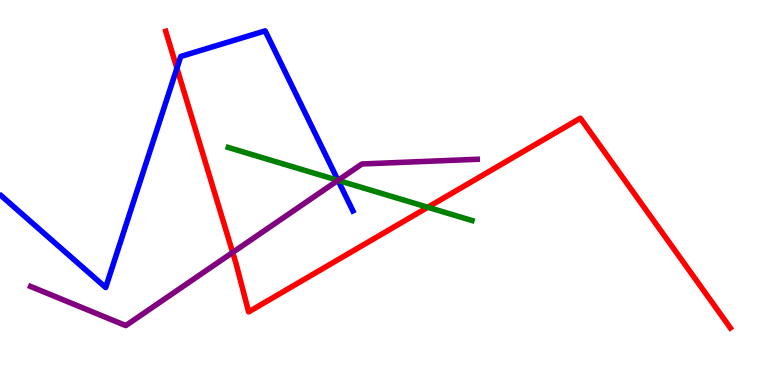[{'lines': ['blue', 'red'], 'intersections': [{'x': 2.28, 'y': 8.23}]}, {'lines': ['green', 'red'], 'intersections': [{'x': 5.52, 'y': 4.62}]}, {'lines': ['purple', 'red'], 'intersections': [{'x': 3.0, 'y': 3.44}]}, {'lines': ['blue', 'green'], 'intersections': [{'x': 4.36, 'y': 5.32}]}, {'lines': ['blue', 'purple'], 'intersections': [{'x': 4.36, 'y': 5.32}]}, {'lines': ['green', 'purple'], 'intersections': [{'x': 4.36, 'y': 5.32}]}]